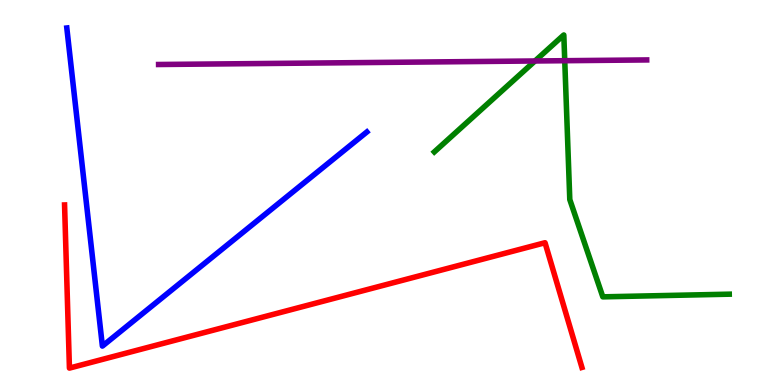[{'lines': ['blue', 'red'], 'intersections': []}, {'lines': ['green', 'red'], 'intersections': []}, {'lines': ['purple', 'red'], 'intersections': []}, {'lines': ['blue', 'green'], 'intersections': []}, {'lines': ['blue', 'purple'], 'intersections': []}, {'lines': ['green', 'purple'], 'intersections': [{'x': 6.9, 'y': 8.42}, {'x': 7.29, 'y': 8.42}]}]